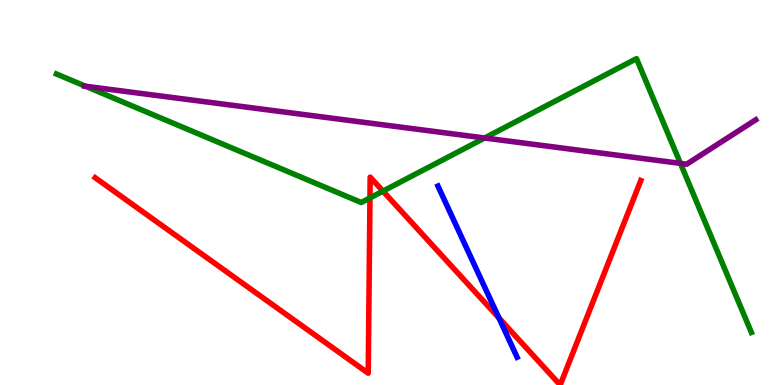[{'lines': ['blue', 'red'], 'intersections': [{'x': 6.44, 'y': 1.74}]}, {'lines': ['green', 'red'], 'intersections': [{'x': 4.77, 'y': 4.86}, {'x': 4.94, 'y': 5.04}]}, {'lines': ['purple', 'red'], 'intersections': []}, {'lines': ['blue', 'green'], 'intersections': []}, {'lines': ['blue', 'purple'], 'intersections': []}, {'lines': ['green', 'purple'], 'intersections': [{'x': 1.1, 'y': 7.76}, {'x': 6.25, 'y': 6.42}, {'x': 8.78, 'y': 5.76}]}]